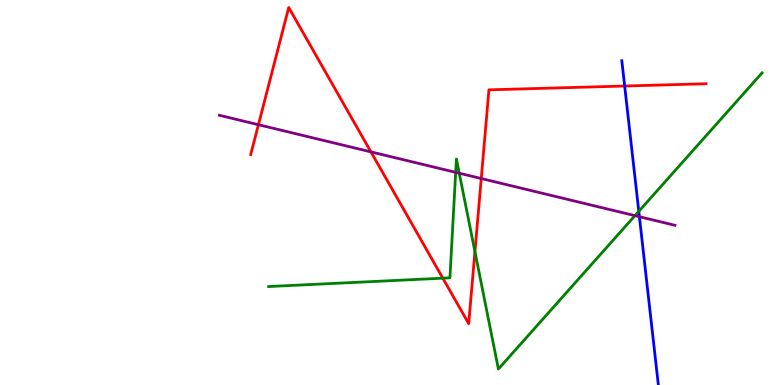[{'lines': ['blue', 'red'], 'intersections': [{'x': 8.06, 'y': 7.77}]}, {'lines': ['green', 'red'], 'intersections': [{'x': 5.71, 'y': 2.77}, {'x': 6.13, 'y': 3.46}]}, {'lines': ['purple', 'red'], 'intersections': [{'x': 3.33, 'y': 6.76}, {'x': 4.79, 'y': 6.06}, {'x': 6.21, 'y': 5.36}]}, {'lines': ['blue', 'green'], 'intersections': [{'x': 8.24, 'y': 4.51}]}, {'lines': ['blue', 'purple'], 'intersections': [{'x': 8.25, 'y': 4.37}]}, {'lines': ['green', 'purple'], 'intersections': [{'x': 5.88, 'y': 5.52}, {'x': 5.93, 'y': 5.5}, {'x': 8.19, 'y': 4.4}]}]